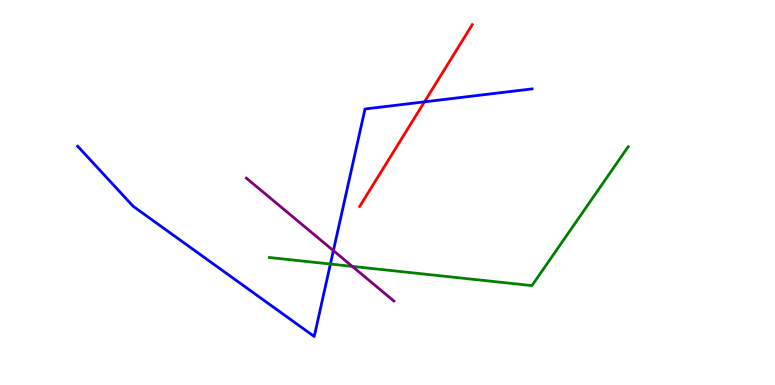[{'lines': ['blue', 'red'], 'intersections': [{'x': 5.48, 'y': 7.35}]}, {'lines': ['green', 'red'], 'intersections': []}, {'lines': ['purple', 'red'], 'intersections': []}, {'lines': ['blue', 'green'], 'intersections': [{'x': 4.26, 'y': 3.14}]}, {'lines': ['blue', 'purple'], 'intersections': [{'x': 4.3, 'y': 3.49}]}, {'lines': ['green', 'purple'], 'intersections': [{'x': 4.55, 'y': 3.08}]}]